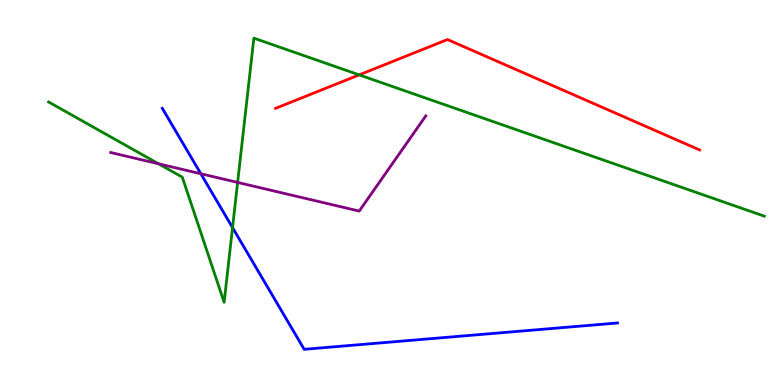[{'lines': ['blue', 'red'], 'intersections': []}, {'lines': ['green', 'red'], 'intersections': [{'x': 4.63, 'y': 8.05}]}, {'lines': ['purple', 'red'], 'intersections': []}, {'lines': ['blue', 'green'], 'intersections': [{'x': 3.0, 'y': 4.09}]}, {'lines': ['blue', 'purple'], 'intersections': [{'x': 2.59, 'y': 5.49}]}, {'lines': ['green', 'purple'], 'intersections': [{'x': 2.05, 'y': 5.75}, {'x': 3.07, 'y': 5.26}]}]